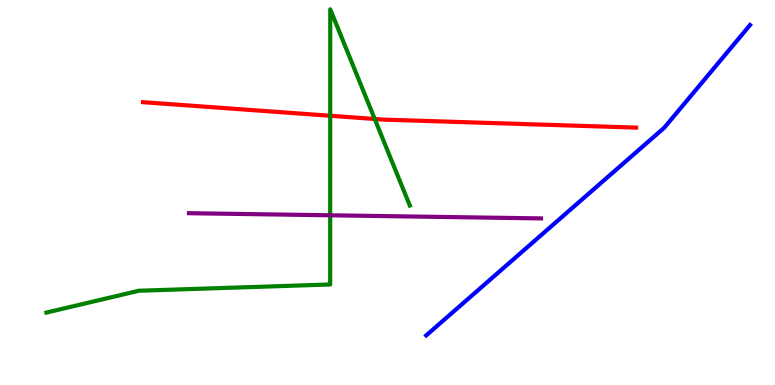[{'lines': ['blue', 'red'], 'intersections': []}, {'lines': ['green', 'red'], 'intersections': [{'x': 4.26, 'y': 6.99}, {'x': 4.84, 'y': 6.91}]}, {'lines': ['purple', 'red'], 'intersections': []}, {'lines': ['blue', 'green'], 'intersections': []}, {'lines': ['blue', 'purple'], 'intersections': []}, {'lines': ['green', 'purple'], 'intersections': [{'x': 4.26, 'y': 4.41}]}]